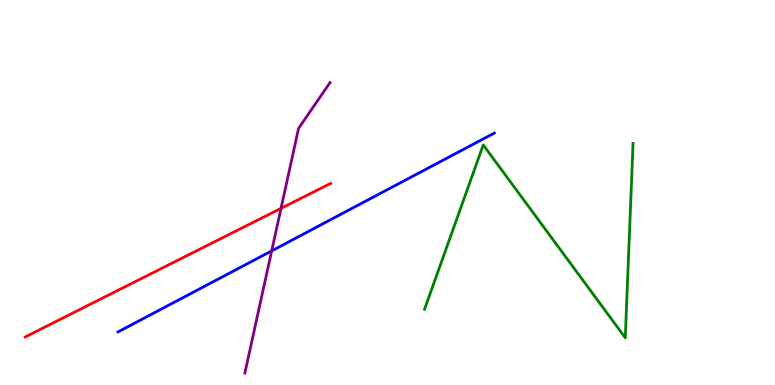[{'lines': ['blue', 'red'], 'intersections': []}, {'lines': ['green', 'red'], 'intersections': []}, {'lines': ['purple', 'red'], 'intersections': [{'x': 3.63, 'y': 4.59}]}, {'lines': ['blue', 'green'], 'intersections': []}, {'lines': ['blue', 'purple'], 'intersections': [{'x': 3.51, 'y': 3.48}]}, {'lines': ['green', 'purple'], 'intersections': []}]